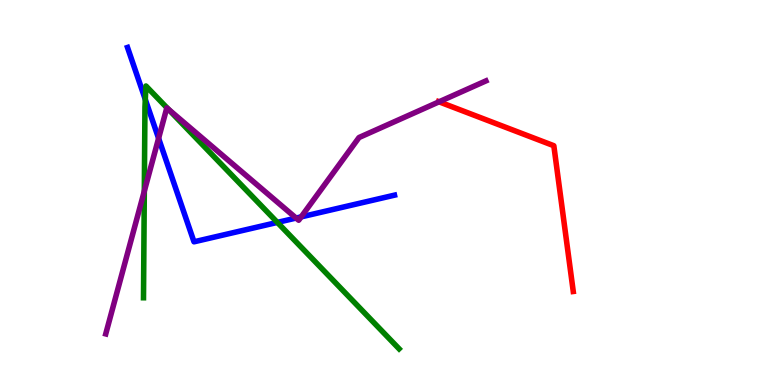[{'lines': ['blue', 'red'], 'intersections': []}, {'lines': ['green', 'red'], 'intersections': []}, {'lines': ['purple', 'red'], 'intersections': [{'x': 5.67, 'y': 7.36}]}, {'lines': ['blue', 'green'], 'intersections': [{'x': 1.87, 'y': 7.42}, {'x': 3.58, 'y': 4.22}]}, {'lines': ['blue', 'purple'], 'intersections': [{'x': 2.05, 'y': 6.41}, {'x': 3.82, 'y': 4.34}, {'x': 3.89, 'y': 4.37}]}, {'lines': ['green', 'purple'], 'intersections': [{'x': 1.86, 'y': 5.03}, {'x': 2.17, 'y': 7.16}]}]